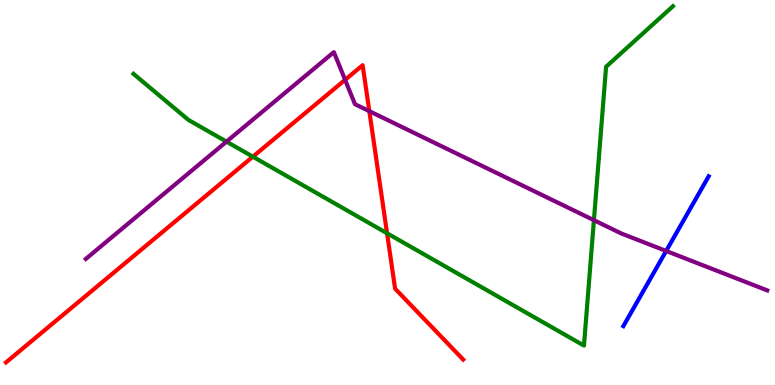[{'lines': ['blue', 'red'], 'intersections': []}, {'lines': ['green', 'red'], 'intersections': [{'x': 3.26, 'y': 5.93}, {'x': 4.99, 'y': 3.94}]}, {'lines': ['purple', 'red'], 'intersections': [{'x': 4.45, 'y': 7.93}, {'x': 4.77, 'y': 7.11}]}, {'lines': ['blue', 'green'], 'intersections': []}, {'lines': ['blue', 'purple'], 'intersections': [{'x': 8.6, 'y': 3.48}]}, {'lines': ['green', 'purple'], 'intersections': [{'x': 2.92, 'y': 6.32}, {'x': 7.66, 'y': 4.28}]}]